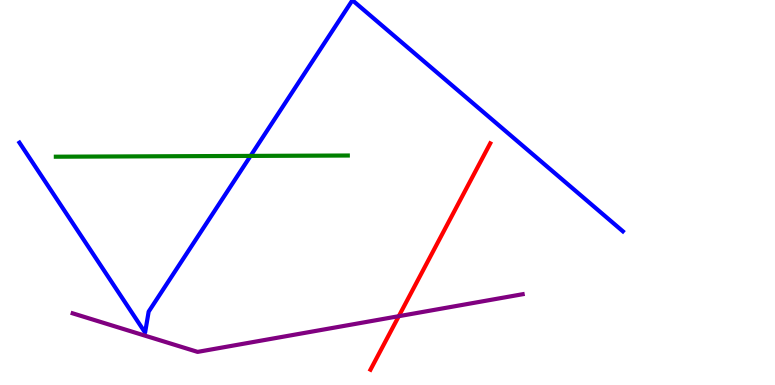[{'lines': ['blue', 'red'], 'intersections': []}, {'lines': ['green', 'red'], 'intersections': []}, {'lines': ['purple', 'red'], 'intersections': [{'x': 5.15, 'y': 1.79}]}, {'lines': ['blue', 'green'], 'intersections': [{'x': 3.23, 'y': 5.95}]}, {'lines': ['blue', 'purple'], 'intersections': []}, {'lines': ['green', 'purple'], 'intersections': []}]